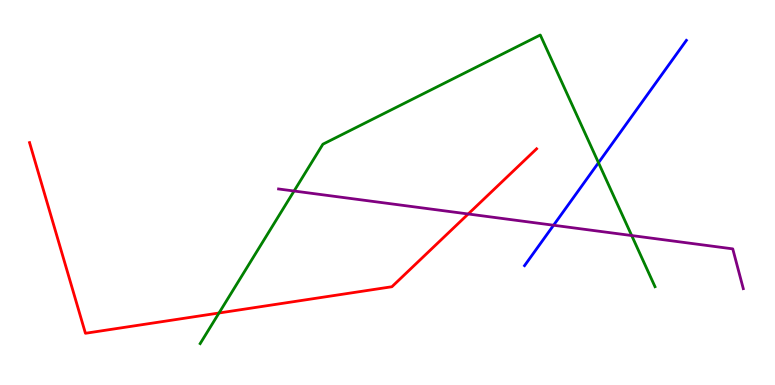[{'lines': ['blue', 'red'], 'intersections': []}, {'lines': ['green', 'red'], 'intersections': [{'x': 2.83, 'y': 1.87}]}, {'lines': ['purple', 'red'], 'intersections': [{'x': 6.04, 'y': 4.44}]}, {'lines': ['blue', 'green'], 'intersections': [{'x': 7.72, 'y': 5.77}]}, {'lines': ['blue', 'purple'], 'intersections': [{'x': 7.14, 'y': 4.15}]}, {'lines': ['green', 'purple'], 'intersections': [{'x': 3.79, 'y': 5.04}, {'x': 8.15, 'y': 3.88}]}]